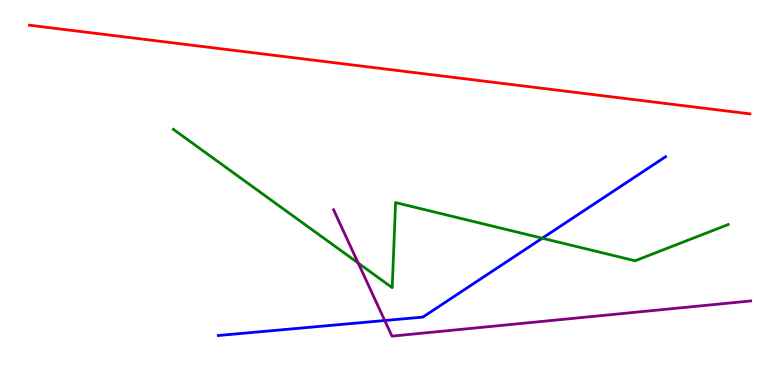[{'lines': ['blue', 'red'], 'intersections': []}, {'lines': ['green', 'red'], 'intersections': []}, {'lines': ['purple', 'red'], 'intersections': []}, {'lines': ['blue', 'green'], 'intersections': [{'x': 7.0, 'y': 3.81}]}, {'lines': ['blue', 'purple'], 'intersections': [{'x': 4.96, 'y': 1.67}]}, {'lines': ['green', 'purple'], 'intersections': [{'x': 4.62, 'y': 3.17}]}]